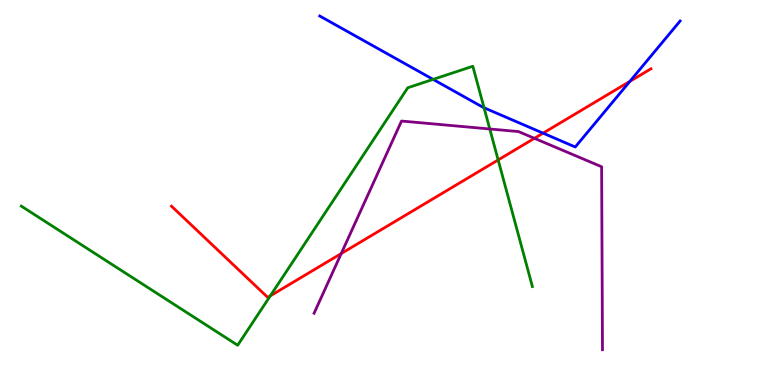[{'lines': ['blue', 'red'], 'intersections': [{'x': 7.01, 'y': 6.54}, {'x': 8.13, 'y': 7.89}]}, {'lines': ['green', 'red'], 'intersections': [{'x': 3.49, 'y': 2.31}, {'x': 6.43, 'y': 5.85}]}, {'lines': ['purple', 'red'], 'intersections': [{'x': 4.4, 'y': 3.41}, {'x': 6.9, 'y': 6.41}]}, {'lines': ['blue', 'green'], 'intersections': [{'x': 5.59, 'y': 7.94}, {'x': 6.25, 'y': 7.2}]}, {'lines': ['blue', 'purple'], 'intersections': []}, {'lines': ['green', 'purple'], 'intersections': [{'x': 6.32, 'y': 6.65}]}]